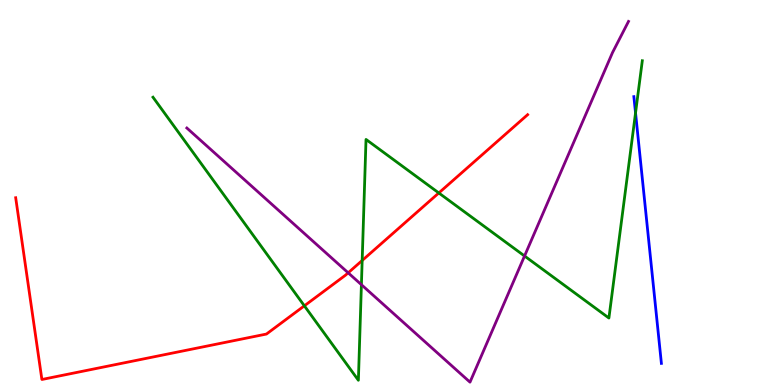[{'lines': ['blue', 'red'], 'intersections': []}, {'lines': ['green', 'red'], 'intersections': [{'x': 3.93, 'y': 2.06}, {'x': 4.67, 'y': 3.23}, {'x': 5.66, 'y': 4.99}]}, {'lines': ['purple', 'red'], 'intersections': [{'x': 4.49, 'y': 2.91}]}, {'lines': ['blue', 'green'], 'intersections': [{'x': 8.2, 'y': 7.07}]}, {'lines': ['blue', 'purple'], 'intersections': []}, {'lines': ['green', 'purple'], 'intersections': [{'x': 4.66, 'y': 2.61}, {'x': 6.77, 'y': 3.35}]}]